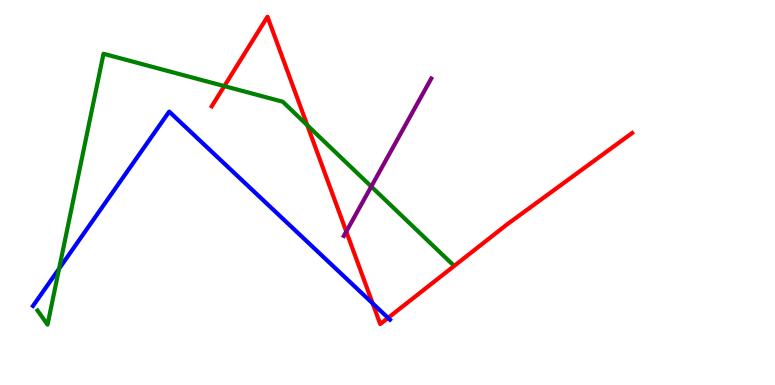[{'lines': ['blue', 'red'], 'intersections': [{'x': 4.81, 'y': 2.12}, {'x': 5.01, 'y': 1.74}]}, {'lines': ['green', 'red'], 'intersections': [{'x': 2.89, 'y': 7.76}, {'x': 3.97, 'y': 6.75}]}, {'lines': ['purple', 'red'], 'intersections': [{'x': 4.47, 'y': 3.99}]}, {'lines': ['blue', 'green'], 'intersections': [{'x': 0.763, 'y': 3.02}]}, {'lines': ['blue', 'purple'], 'intersections': []}, {'lines': ['green', 'purple'], 'intersections': [{'x': 4.79, 'y': 5.16}]}]